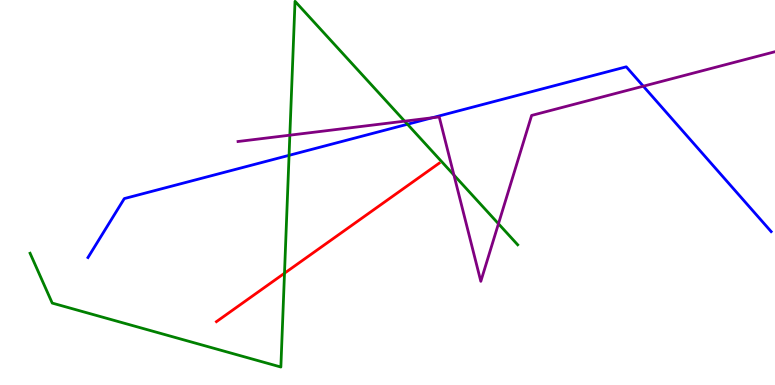[{'lines': ['blue', 'red'], 'intersections': []}, {'lines': ['green', 'red'], 'intersections': [{'x': 3.67, 'y': 2.9}]}, {'lines': ['purple', 'red'], 'intersections': []}, {'lines': ['blue', 'green'], 'intersections': [{'x': 3.73, 'y': 5.97}, {'x': 5.26, 'y': 6.77}]}, {'lines': ['blue', 'purple'], 'intersections': [{'x': 5.57, 'y': 6.94}, {'x': 8.3, 'y': 7.76}]}, {'lines': ['green', 'purple'], 'intersections': [{'x': 3.74, 'y': 6.49}, {'x': 5.22, 'y': 6.85}, {'x': 5.86, 'y': 5.45}, {'x': 6.43, 'y': 4.19}]}]